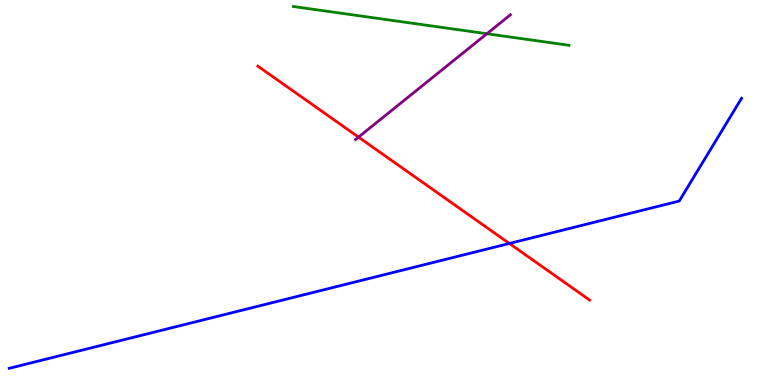[{'lines': ['blue', 'red'], 'intersections': [{'x': 6.57, 'y': 3.68}]}, {'lines': ['green', 'red'], 'intersections': []}, {'lines': ['purple', 'red'], 'intersections': [{'x': 4.63, 'y': 6.44}]}, {'lines': ['blue', 'green'], 'intersections': []}, {'lines': ['blue', 'purple'], 'intersections': []}, {'lines': ['green', 'purple'], 'intersections': [{'x': 6.28, 'y': 9.12}]}]